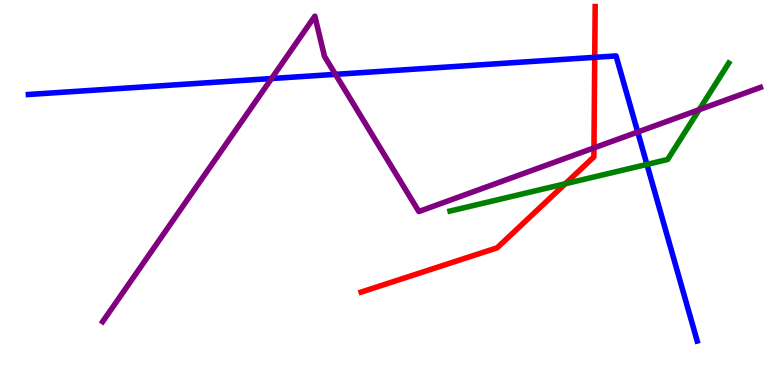[{'lines': ['blue', 'red'], 'intersections': [{'x': 7.67, 'y': 8.51}]}, {'lines': ['green', 'red'], 'intersections': [{'x': 7.29, 'y': 5.23}]}, {'lines': ['purple', 'red'], 'intersections': [{'x': 7.66, 'y': 6.16}]}, {'lines': ['blue', 'green'], 'intersections': [{'x': 8.35, 'y': 5.73}]}, {'lines': ['blue', 'purple'], 'intersections': [{'x': 3.5, 'y': 7.96}, {'x': 4.33, 'y': 8.07}, {'x': 8.23, 'y': 6.57}]}, {'lines': ['green', 'purple'], 'intersections': [{'x': 9.02, 'y': 7.15}]}]